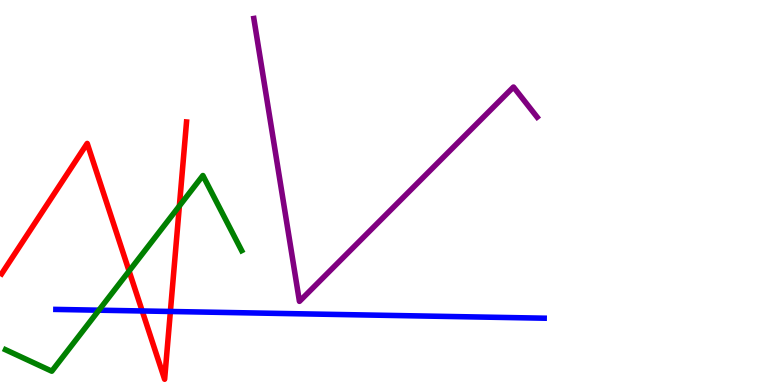[{'lines': ['blue', 'red'], 'intersections': [{'x': 1.83, 'y': 1.92}, {'x': 2.2, 'y': 1.91}]}, {'lines': ['green', 'red'], 'intersections': [{'x': 1.67, 'y': 2.96}, {'x': 2.31, 'y': 4.65}]}, {'lines': ['purple', 'red'], 'intersections': []}, {'lines': ['blue', 'green'], 'intersections': [{'x': 1.28, 'y': 1.94}]}, {'lines': ['blue', 'purple'], 'intersections': []}, {'lines': ['green', 'purple'], 'intersections': []}]